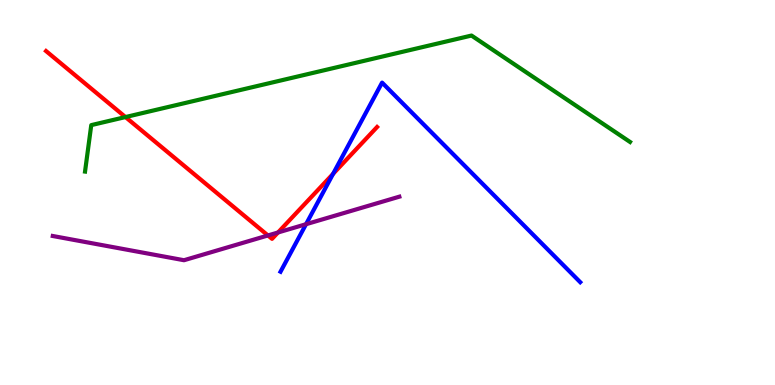[{'lines': ['blue', 'red'], 'intersections': [{'x': 4.3, 'y': 5.48}]}, {'lines': ['green', 'red'], 'intersections': [{'x': 1.62, 'y': 6.96}]}, {'lines': ['purple', 'red'], 'intersections': [{'x': 3.46, 'y': 3.88}, {'x': 3.59, 'y': 3.96}]}, {'lines': ['blue', 'green'], 'intersections': []}, {'lines': ['blue', 'purple'], 'intersections': [{'x': 3.95, 'y': 4.18}]}, {'lines': ['green', 'purple'], 'intersections': []}]